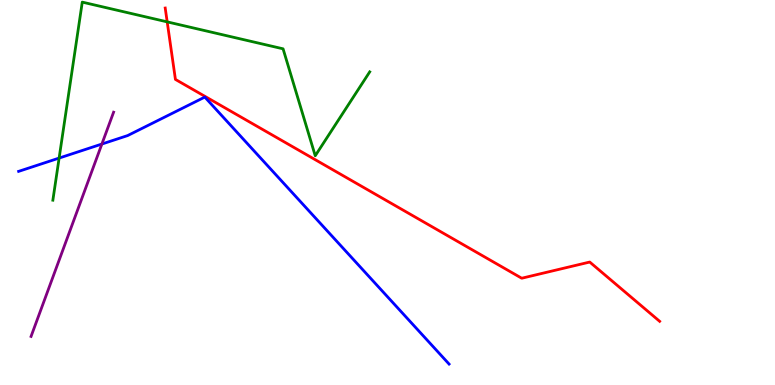[{'lines': ['blue', 'red'], 'intersections': []}, {'lines': ['green', 'red'], 'intersections': [{'x': 2.16, 'y': 9.43}]}, {'lines': ['purple', 'red'], 'intersections': []}, {'lines': ['blue', 'green'], 'intersections': [{'x': 0.763, 'y': 5.89}]}, {'lines': ['blue', 'purple'], 'intersections': [{'x': 1.31, 'y': 6.26}]}, {'lines': ['green', 'purple'], 'intersections': []}]